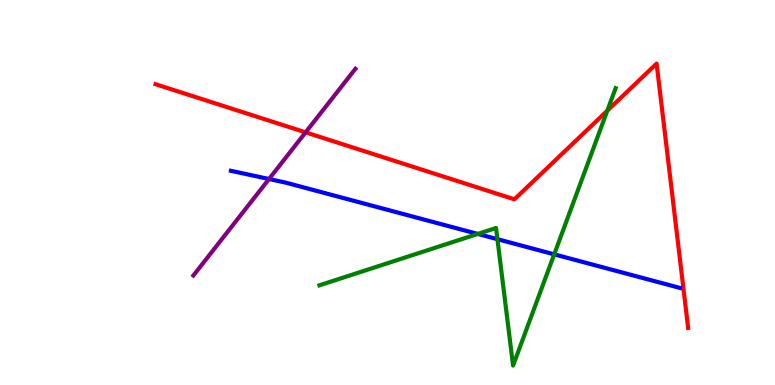[{'lines': ['blue', 'red'], 'intersections': []}, {'lines': ['green', 'red'], 'intersections': [{'x': 7.84, 'y': 7.13}]}, {'lines': ['purple', 'red'], 'intersections': [{'x': 3.94, 'y': 6.56}]}, {'lines': ['blue', 'green'], 'intersections': [{'x': 6.16, 'y': 3.92}, {'x': 6.42, 'y': 3.79}, {'x': 7.15, 'y': 3.39}]}, {'lines': ['blue', 'purple'], 'intersections': [{'x': 3.47, 'y': 5.35}]}, {'lines': ['green', 'purple'], 'intersections': []}]